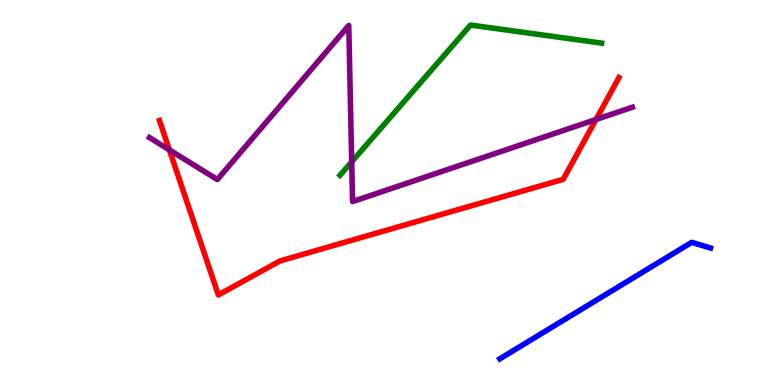[{'lines': ['blue', 'red'], 'intersections': []}, {'lines': ['green', 'red'], 'intersections': []}, {'lines': ['purple', 'red'], 'intersections': [{'x': 2.19, 'y': 6.11}, {'x': 7.69, 'y': 6.9}]}, {'lines': ['blue', 'green'], 'intersections': []}, {'lines': ['blue', 'purple'], 'intersections': []}, {'lines': ['green', 'purple'], 'intersections': [{'x': 4.54, 'y': 5.8}]}]